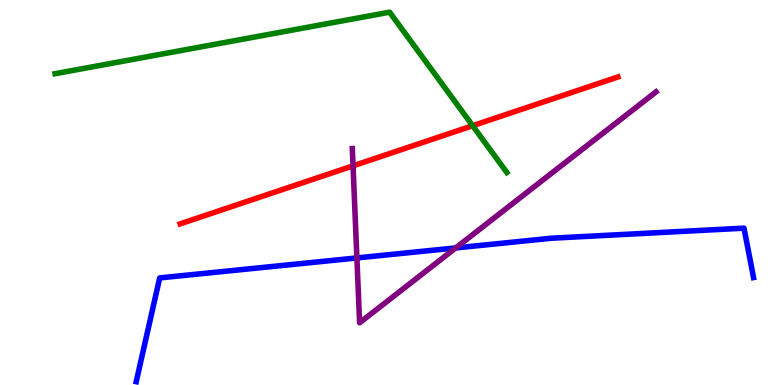[{'lines': ['blue', 'red'], 'intersections': []}, {'lines': ['green', 'red'], 'intersections': [{'x': 6.1, 'y': 6.73}]}, {'lines': ['purple', 'red'], 'intersections': [{'x': 4.56, 'y': 5.69}]}, {'lines': ['blue', 'green'], 'intersections': []}, {'lines': ['blue', 'purple'], 'intersections': [{'x': 4.61, 'y': 3.3}, {'x': 5.88, 'y': 3.56}]}, {'lines': ['green', 'purple'], 'intersections': []}]